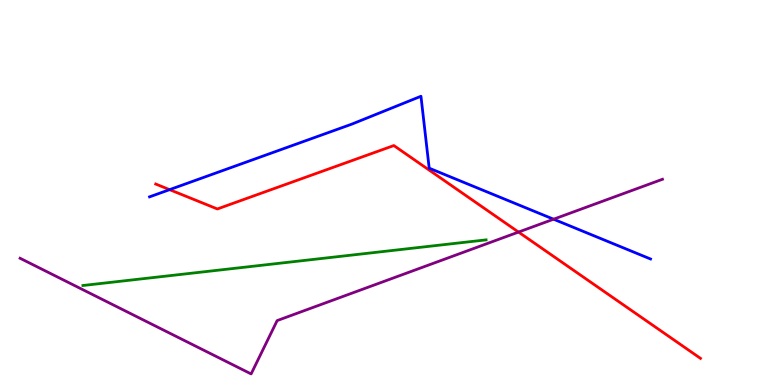[{'lines': ['blue', 'red'], 'intersections': [{'x': 2.19, 'y': 5.07}]}, {'lines': ['green', 'red'], 'intersections': []}, {'lines': ['purple', 'red'], 'intersections': [{'x': 6.69, 'y': 3.97}]}, {'lines': ['blue', 'green'], 'intersections': []}, {'lines': ['blue', 'purple'], 'intersections': [{'x': 7.14, 'y': 4.31}]}, {'lines': ['green', 'purple'], 'intersections': []}]